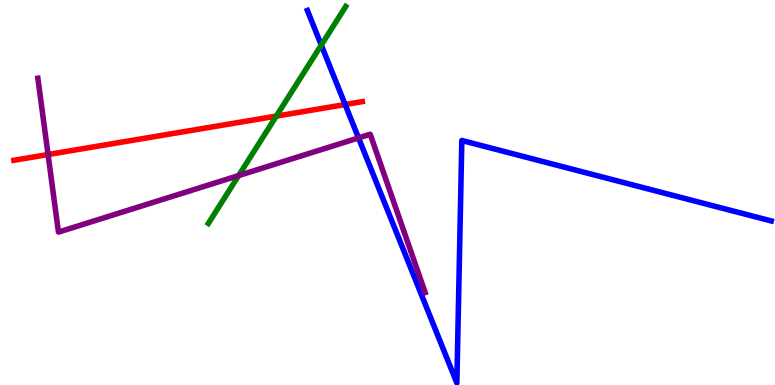[{'lines': ['blue', 'red'], 'intersections': [{'x': 4.45, 'y': 7.28}]}, {'lines': ['green', 'red'], 'intersections': [{'x': 3.57, 'y': 6.98}]}, {'lines': ['purple', 'red'], 'intersections': [{'x': 0.62, 'y': 5.99}]}, {'lines': ['blue', 'green'], 'intersections': [{'x': 4.15, 'y': 8.83}]}, {'lines': ['blue', 'purple'], 'intersections': [{'x': 4.63, 'y': 6.42}]}, {'lines': ['green', 'purple'], 'intersections': [{'x': 3.08, 'y': 5.44}]}]